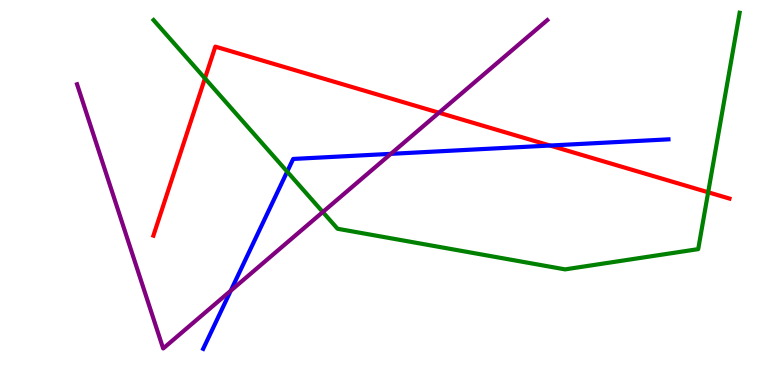[{'lines': ['blue', 'red'], 'intersections': [{'x': 7.1, 'y': 6.22}]}, {'lines': ['green', 'red'], 'intersections': [{'x': 2.64, 'y': 7.97}, {'x': 9.14, 'y': 5.01}]}, {'lines': ['purple', 'red'], 'intersections': [{'x': 5.66, 'y': 7.07}]}, {'lines': ['blue', 'green'], 'intersections': [{'x': 3.71, 'y': 5.54}]}, {'lines': ['blue', 'purple'], 'intersections': [{'x': 2.98, 'y': 2.45}, {'x': 5.04, 'y': 6.0}]}, {'lines': ['green', 'purple'], 'intersections': [{'x': 4.17, 'y': 4.49}]}]